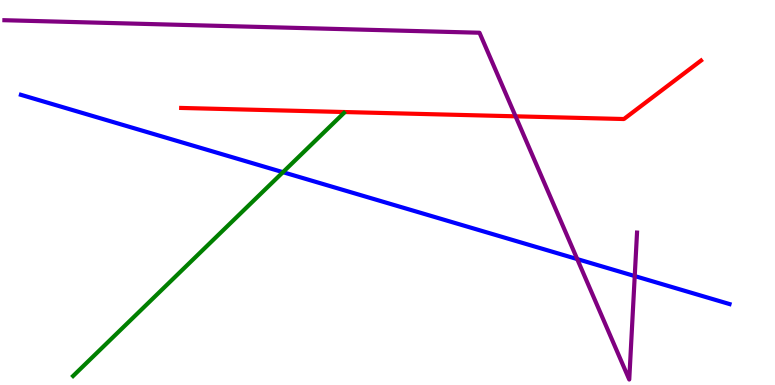[{'lines': ['blue', 'red'], 'intersections': []}, {'lines': ['green', 'red'], 'intersections': []}, {'lines': ['purple', 'red'], 'intersections': [{'x': 6.65, 'y': 6.98}]}, {'lines': ['blue', 'green'], 'intersections': [{'x': 3.65, 'y': 5.53}]}, {'lines': ['blue', 'purple'], 'intersections': [{'x': 7.45, 'y': 3.27}, {'x': 8.19, 'y': 2.83}]}, {'lines': ['green', 'purple'], 'intersections': []}]